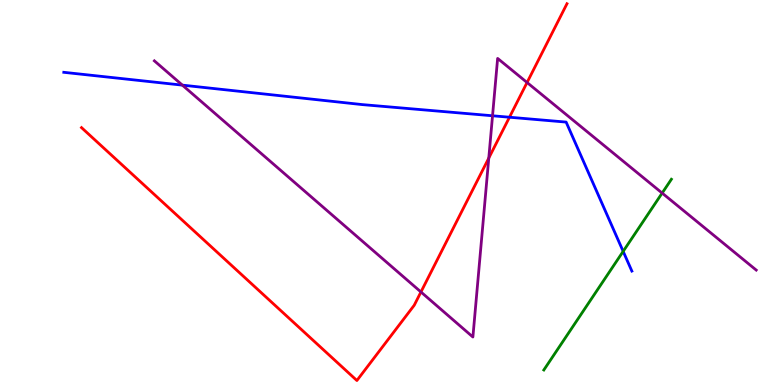[{'lines': ['blue', 'red'], 'intersections': [{'x': 6.57, 'y': 6.96}]}, {'lines': ['green', 'red'], 'intersections': []}, {'lines': ['purple', 'red'], 'intersections': [{'x': 5.43, 'y': 2.42}, {'x': 6.31, 'y': 5.89}, {'x': 6.8, 'y': 7.86}]}, {'lines': ['blue', 'green'], 'intersections': [{'x': 8.04, 'y': 3.47}]}, {'lines': ['blue', 'purple'], 'intersections': [{'x': 2.35, 'y': 7.79}, {'x': 6.36, 'y': 6.99}]}, {'lines': ['green', 'purple'], 'intersections': [{'x': 8.54, 'y': 4.98}]}]